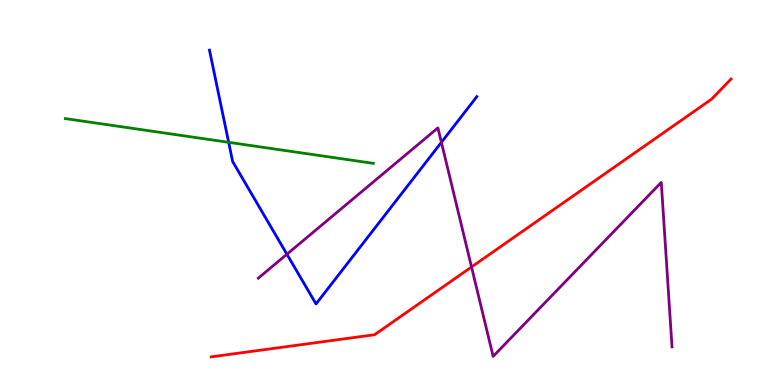[{'lines': ['blue', 'red'], 'intersections': []}, {'lines': ['green', 'red'], 'intersections': []}, {'lines': ['purple', 'red'], 'intersections': [{'x': 6.08, 'y': 3.07}]}, {'lines': ['blue', 'green'], 'intersections': [{'x': 2.95, 'y': 6.3}]}, {'lines': ['blue', 'purple'], 'intersections': [{'x': 3.7, 'y': 3.4}, {'x': 5.7, 'y': 6.3}]}, {'lines': ['green', 'purple'], 'intersections': []}]